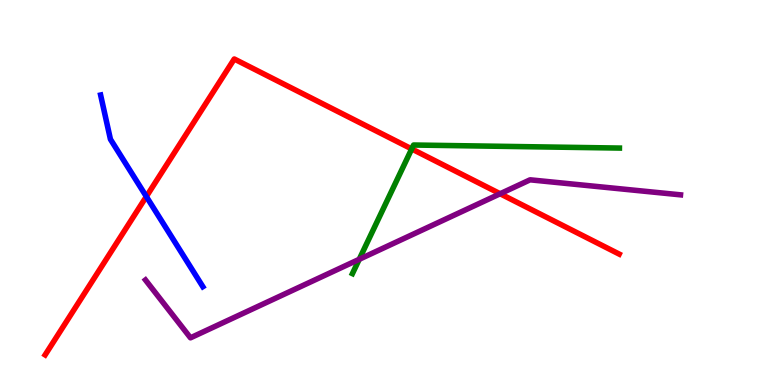[{'lines': ['blue', 'red'], 'intersections': [{'x': 1.89, 'y': 4.89}]}, {'lines': ['green', 'red'], 'intersections': [{'x': 5.31, 'y': 6.13}]}, {'lines': ['purple', 'red'], 'intersections': [{'x': 6.45, 'y': 4.97}]}, {'lines': ['blue', 'green'], 'intersections': []}, {'lines': ['blue', 'purple'], 'intersections': []}, {'lines': ['green', 'purple'], 'intersections': [{'x': 4.64, 'y': 3.26}]}]